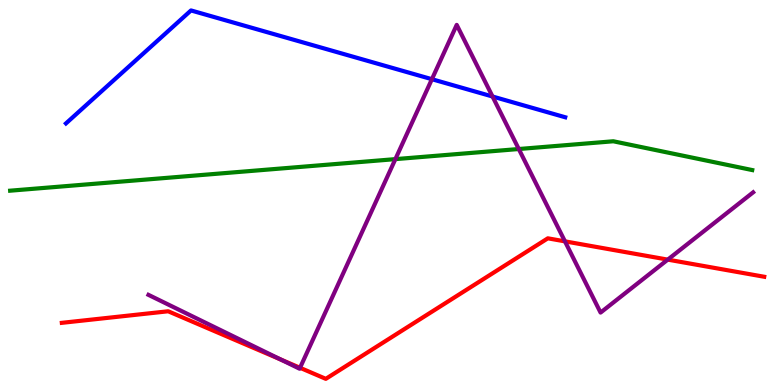[{'lines': ['blue', 'red'], 'intersections': []}, {'lines': ['green', 'red'], 'intersections': []}, {'lines': ['purple', 'red'], 'intersections': [{'x': 3.62, 'y': 0.66}, {'x': 3.87, 'y': 0.447}, {'x': 7.29, 'y': 3.73}, {'x': 8.62, 'y': 3.26}]}, {'lines': ['blue', 'green'], 'intersections': []}, {'lines': ['blue', 'purple'], 'intersections': [{'x': 5.57, 'y': 7.94}, {'x': 6.36, 'y': 7.49}]}, {'lines': ['green', 'purple'], 'intersections': [{'x': 5.1, 'y': 5.87}, {'x': 6.69, 'y': 6.13}]}]